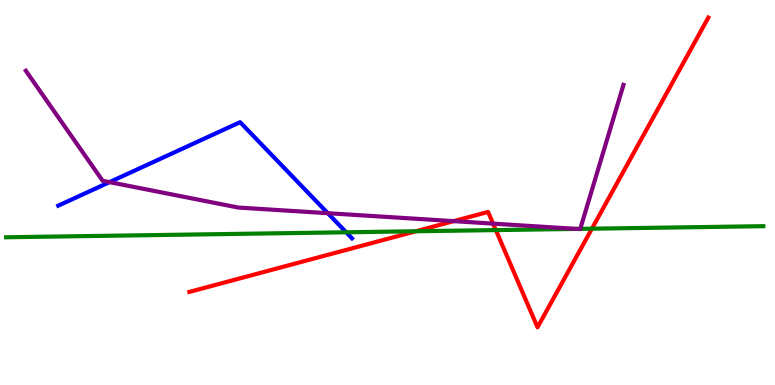[{'lines': ['blue', 'red'], 'intersections': []}, {'lines': ['green', 'red'], 'intersections': [{'x': 5.37, 'y': 3.99}, {'x': 6.4, 'y': 4.02}, {'x': 7.64, 'y': 4.06}]}, {'lines': ['purple', 'red'], 'intersections': [{'x': 5.85, 'y': 4.26}, {'x': 6.36, 'y': 4.19}]}, {'lines': ['blue', 'green'], 'intersections': [{'x': 4.47, 'y': 3.97}]}, {'lines': ['blue', 'purple'], 'intersections': [{'x': 1.41, 'y': 5.27}, {'x': 4.23, 'y': 4.46}]}, {'lines': ['green', 'purple'], 'intersections': [{'x': 7.44, 'y': 4.05}, {'x': 7.49, 'y': 4.06}]}]